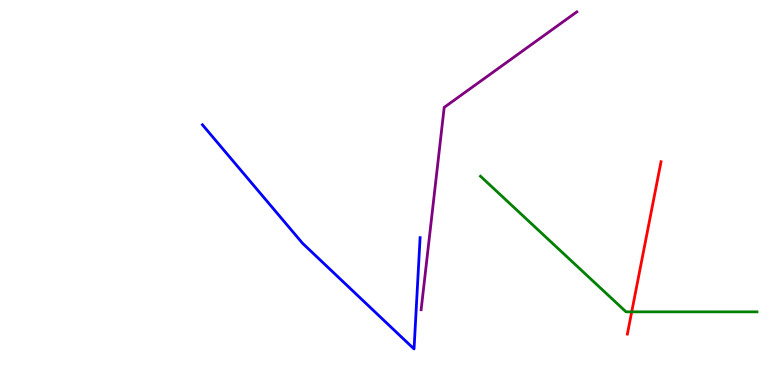[{'lines': ['blue', 'red'], 'intersections': []}, {'lines': ['green', 'red'], 'intersections': [{'x': 8.15, 'y': 1.9}]}, {'lines': ['purple', 'red'], 'intersections': []}, {'lines': ['blue', 'green'], 'intersections': []}, {'lines': ['blue', 'purple'], 'intersections': []}, {'lines': ['green', 'purple'], 'intersections': []}]